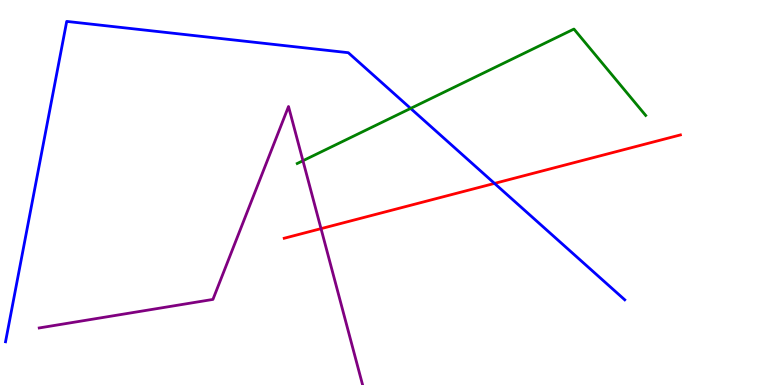[{'lines': ['blue', 'red'], 'intersections': [{'x': 6.38, 'y': 5.24}]}, {'lines': ['green', 'red'], 'intersections': []}, {'lines': ['purple', 'red'], 'intersections': [{'x': 4.14, 'y': 4.06}]}, {'lines': ['blue', 'green'], 'intersections': [{'x': 5.3, 'y': 7.18}]}, {'lines': ['blue', 'purple'], 'intersections': []}, {'lines': ['green', 'purple'], 'intersections': [{'x': 3.91, 'y': 5.83}]}]